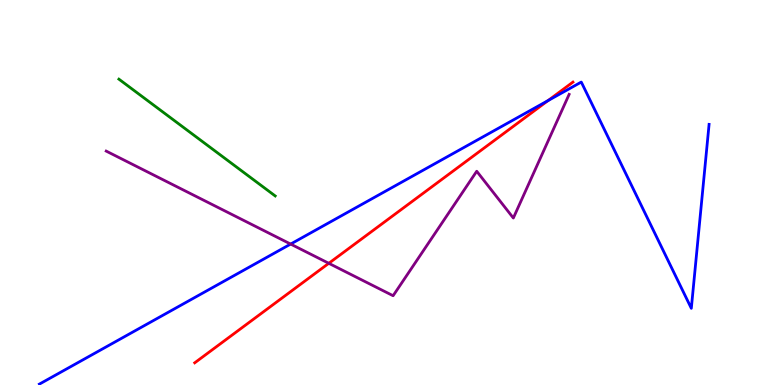[{'lines': ['blue', 'red'], 'intersections': [{'x': 7.07, 'y': 7.39}]}, {'lines': ['green', 'red'], 'intersections': []}, {'lines': ['purple', 'red'], 'intersections': [{'x': 4.24, 'y': 3.16}]}, {'lines': ['blue', 'green'], 'intersections': []}, {'lines': ['blue', 'purple'], 'intersections': [{'x': 3.75, 'y': 3.66}]}, {'lines': ['green', 'purple'], 'intersections': []}]